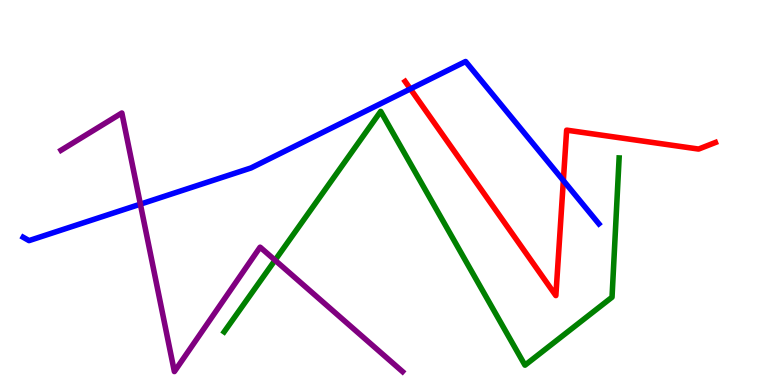[{'lines': ['blue', 'red'], 'intersections': [{'x': 5.3, 'y': 7.69}, {'x': 7.27, 'y': 5.31}]}, {'lines': ['green', 'red'], 'intersections': []}, {'lines': ['purple', 'red'], 'intersections': []}, {'lines': ['blue', 'green'], 'intersections': []}, {'lines': ['blue', 'purple'], 'intersections': [{'x': 1.81, 'y': 4.7}]}, {'lines': ['green', 'purple'], 'intersections': [{'x': 3.55, 'y': 3.24}]}]